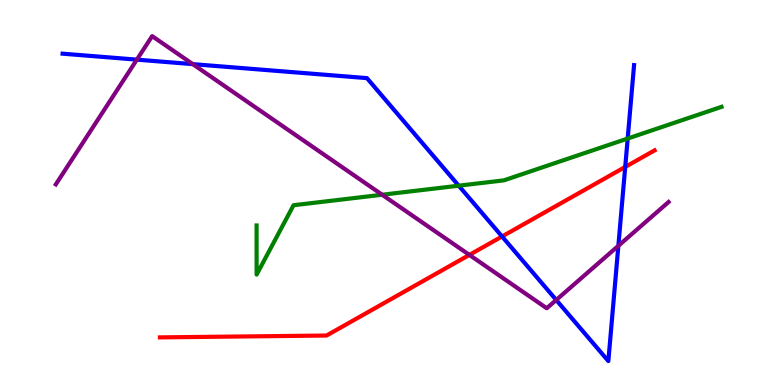[{'lines': ['blue', 'red'], 'intersections': [{'x': 6.48, 'y': 3.86}, {'x': 8.07, 'y': 5.66}]}, {'lines': ['green', 'red'], 'intersections': []}, {'lines': ['purple', 'red'], 'intersections': [{'x': 6.06, 'y': 3.38}]}, {'lines': ['blue', 'green'], 'intersections': [{'x': 5.92, 'y': 5.18}, {'x': 8.1, 'y': 6.4}]}, {'lines': ['blue', 'purple'], 'intersections': [{'x': 1.77, 'y': 8.45}, {'x': 2.49, 'y': 8.33}, {'x': 7.18, 'y': 2.21}, {'x': 7.98, 'y': 3.62}]}, {'lines': ['green', 'purple'], 'intersections': [{'x': 4.93, 'y': 4.94}]}]